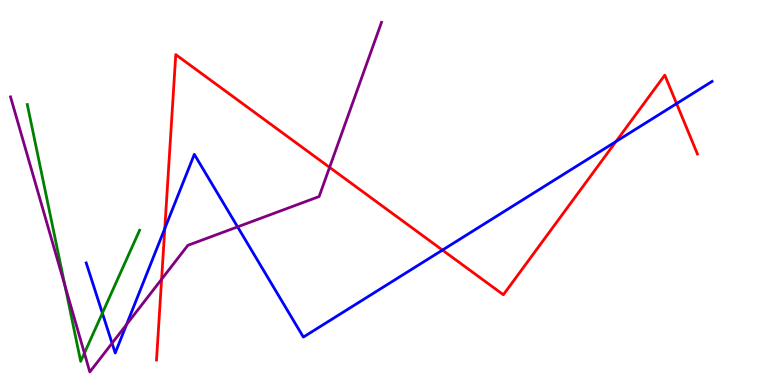[{'lines': ['blue', 'red'], 'intersections': [{'x': 2.13, 'y': 4.07}, {'x': 5.71, 'y': 3.5}, {'x': 7.95, 'y': 6.32}, {'x': 8.73, 'y': 7.31}]}, {'lines': ['green', 'red'], 'intersections': []}, {'lines': ['purple', 'red'], 'intersections': [{'x': 2.09, 'y': 2.75}, {'x': 4.25, 'y': 5.65}]}, {'lines': ['blue', 'green'], 'intersections': [{'x': 1.32, 'y': 1.87}]}, {'lines': ['blue', 'purple'], 'intersections': [{'x': 1.45, 'y': 1.09}, {'x': 1.63, 'y': 1.57}, {'x': 3.07, 'y': 4.11}]}, {'lines': ['green', 'purple'], 'intersections': [{'x': 0.838, 'y': 2.58}, {'x': 1.09, 'y': 0.828}]}]